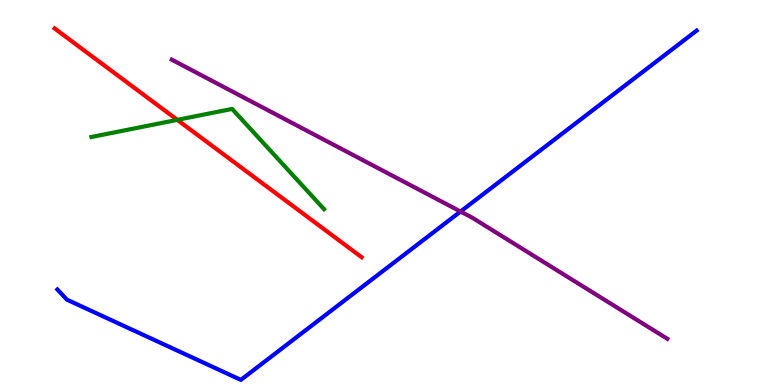[{'lines': ['blue', 'red'], 'intersections': []}, {'lines': ['green', 'red'], 'intersections': [{'x': 2.29, 'y': 6.89}]}, {'lines': ['purple', 'red'], 'intersections': []}, {'lines': ['blue', 'green'], 'intersections': []}, {'lines': ['blue', 'purple'], 'intersections': [{'x': 5.94, 'y': 4.51}]}, {'lines': ['green', 'purple'], 'intersections': []}]